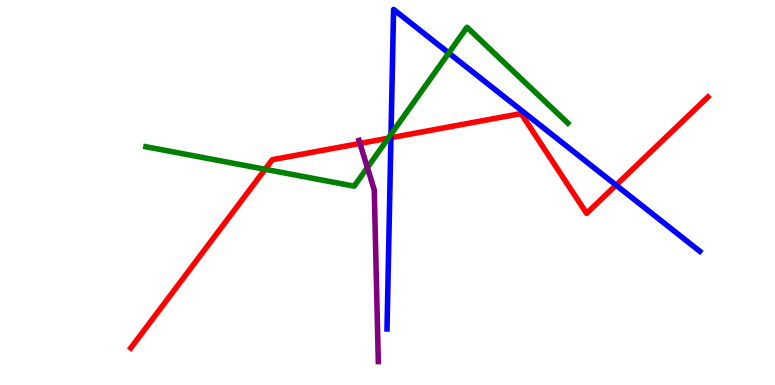[{'lines': ['blue', 'red'], 'intersections': [{'x': 5.04, 'y': 6.42}, {'x': 7.95, 'y': 5.19}]}, {'lines': ['green', 'red'], 'intersections': [{'x': 3.42, 'y': 5.6}, {'x': 5.01, 'y': 6.41}]}, {'lines': ['purple', 'red'], 'intersections': [{'x': 4.64, 'y': 6.27}]}, {'lines': ['blue', 'green'], 'intersections': [{'x': 5.05, 'y': 6.51}, {'x': 5.79, 'y': 8.62}]}, {'lines': ['blue', 'purple'], 'intersections': []}, {'lines': ['green', 'purple'], 'intersections': [{'x': 4.74, 'y': 5.65}]}]